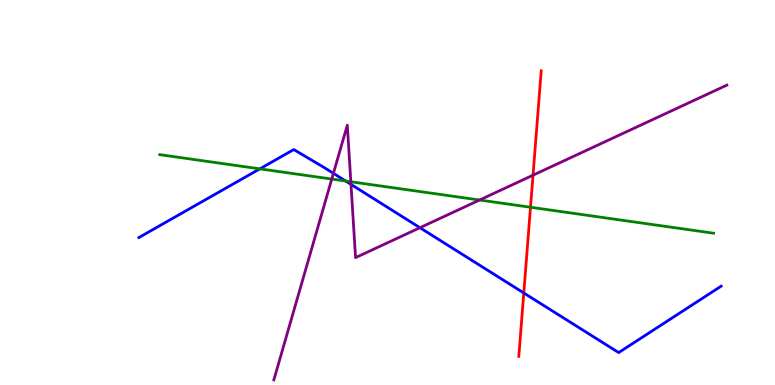[{'lines': ['blue', 'red'], 'intersections': [{'x': 6.76, 'y': 2.39}]}, {'lines': ['green', 'red'], 'intersections': [{'x': 6.85, 'y': 4.62}]}, {'lines': ['purple', 'red'], 'intersections': [{'x': 6.88, 'y': 5.45}]}, {'lines': ['blue', 'green'], 'intersections': [{'x': 3.35, 'y': 5.61}, {'x': 4.46, 'y': 5.3}]}, {'lines': ['blue', 'purple'], 'intersections': [{'x': 4.3, 'y': 5.5}, {'x': 4.53, 'y': 5.21}, {'x': 5.42, 'y': 4.09}]}, {'lines': ['green', 'purple'], 'intersections': [{'x': 4.28, 'y': 5.35}, {'x': 4.53, 'y': 5.28}, {'x': 6.19, 'y': 4.8}]}]